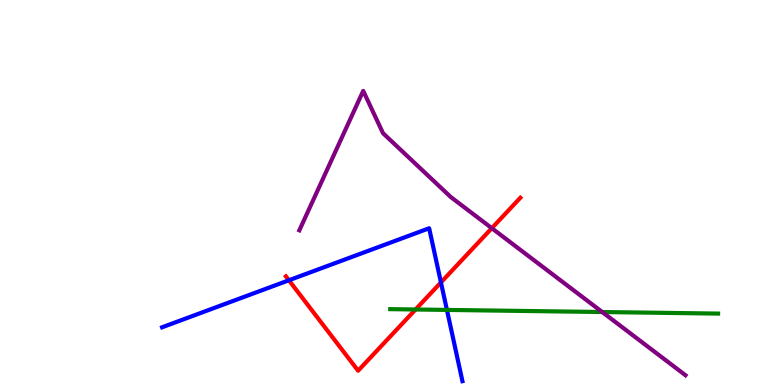[{'lines': ['blue', 'red'], 'intersections': [{'x': 3.73, 'y': 2.72}, {'x': 5.69, 'y': 2.66}]}, {'lines': ['green', 'red'], 'intersections': [{'x': 5.36, 'y': 1.96}]}, {'lines': ['purple', 'red'], 'intersections': [{'x': 6.35, 'y': 4.07}]}, {'lines': ['blue', 'green'], 'intersections': [{'x': 5.77, 'y': 1.95}]}, {'lines': ['blue', 'purple'], 'intersections': []}, {'lines': ['green', 'purple'], 'intersections': [{'x': 7.77, 'y': 1.9}]}]